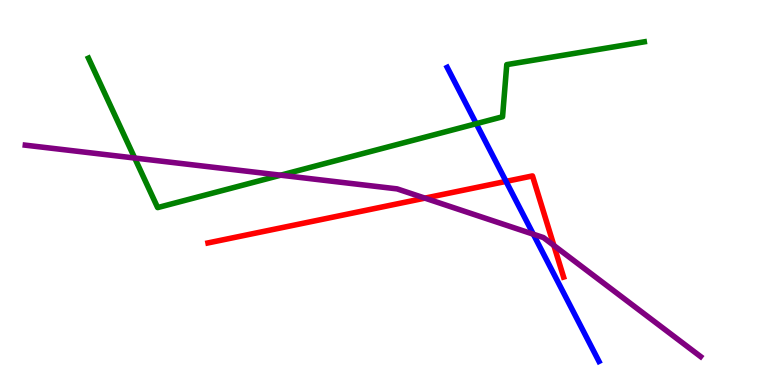[{'lines': ['blue', 'red'], 'intersections': [{'x': 6.53, 'y': 5.29}]}, {'lines': ['green', 'red'], 'intersections': []}, {'lines': ['purple', 'red'], 'intersections': [{'x': 5.48, 'y': 4.85}, {'x': 7.15, 'y': 3.62}]}, {'lines': ['blue', 'green'], 'intersections': [{'x': 6.15, 'y': 6.79}]}, {'lines': ['blue', 'purple'], 'intersections': [{'x': 6.88, 'y': 3.92}]}, {'lines': ['green', 'purple'], 'intersections': [{'x': 1.74, 'y': 5.9}, {'x': 3.62, 'y': 5.45}]}]